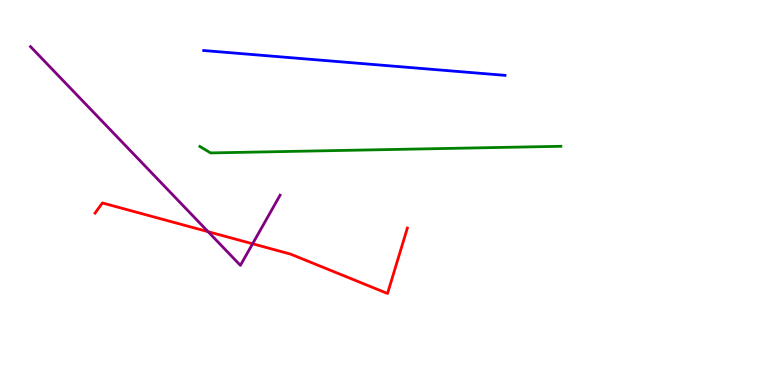[{'lines': ['blue', 'red'], 'intersections': []}, {'lines': ['green', 'red'], 'intersections': []}, {'lines': ['purple', 'red'], 'intersections': [{'x': 2.68, 'y': 3.98}, {'x': 3.26, 'y': 3.67}]}, {'lines': ['blue', 'green'], 'intersections': []}, {'lines': ['blue', 'purple'], 'intersections': []}, {'lines': ['green', 'purple'], 'intersections': []}]